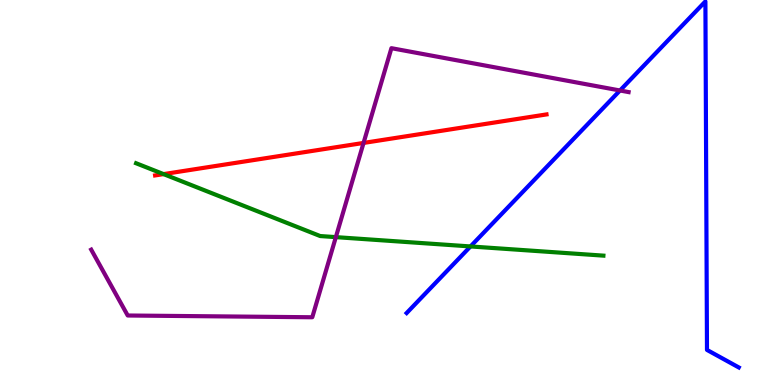[{'lines': ['blue', 'red'], 'intersections': []}, {'lines': ['green', 'red'], 'intersections': [{'x': 2.11, 'y': 5.48}]}, {'lines': ['purple', 'red'], 'intersections': [{'x': 4.69, 'y': 6.29}]}, {'lines': ['blue', 'green'], 'intersections': [{'x': 6.07, 'y': 3.6}]}, {'lines': ['blue', 'purple'], 'intersections': [{'x': 8.0, 'y': 7.65}]}, {'lines': ['green', 'purple'], 'intersections': [{'x': 4.33, 'y': 3.84}]}]